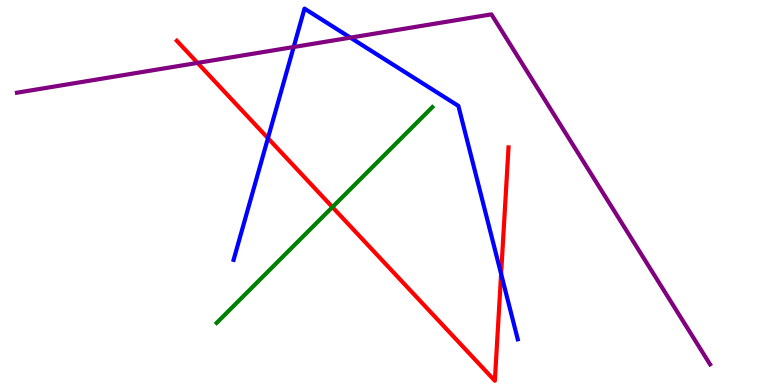[{'lines': ['blue', 'red'], 'intersections': [{'x': 3.46, 'y': 6.41}, {'x': 6.47, 'y': 2.89}]}, {'lines': ['green', 'red'], 'intersections': [{'x': 4.29, 'y': 4.62}]}, {'lines': ['purple', 'red'], 'intersections': [{'x': 2.55, 'y': 8.37}]}, {'lines': ['blue', 'green'], 'intersections': []}, {'lines': ['blue', 'purple'], 'intersections': [{'x': 3.79, 'y': 8.78}, {'x': 4.52, 'y': 9.02}]}, {'lines': ['green', 'purple'], 'intersections': []}]